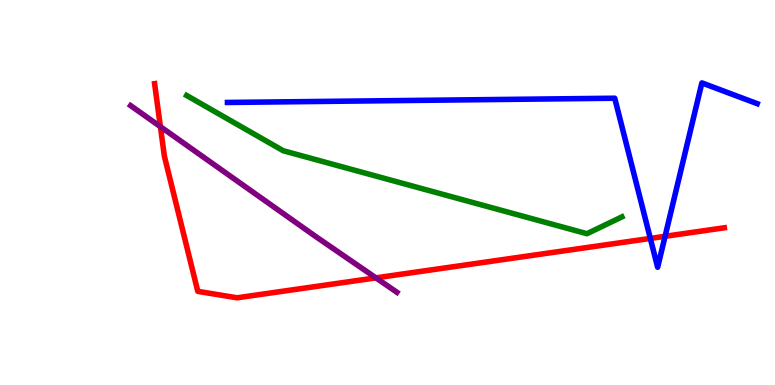[{'lines': ['blue', 'red'], 'intersections': [{'x': 8.39, 'y': 3.81}, {'x': 8.58, 'y': 3.86}]}, {'lines': ['green', 'red'], 'intersections': []}, {'lines': ['purple', 'red'], 'intersections': [{'x': 2.07, 'y': 6.71}, {'x': 4.85, 'y': 2.78}]}, {'lines': ['blue', 'green'], 'intersections': []}, {'lines': ['blue', 'purple'], 'intersections': []}, {'lines': ['green', 'purple'], 'intersections': []}]